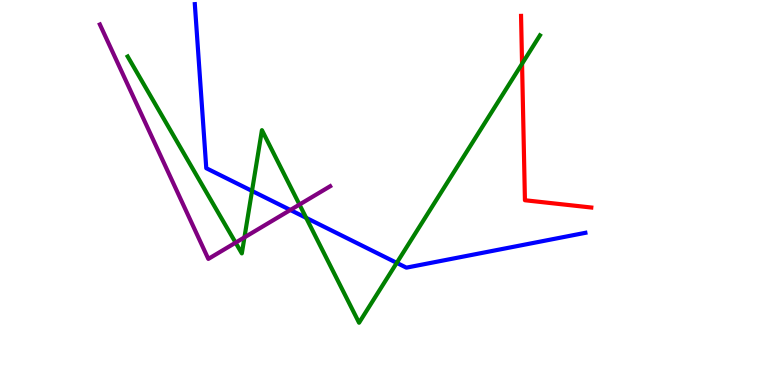[{'lines': ['blue', 'red'], 'intersections': []}, {'lines': ['green', 'red'], 'intersections': [{'x': 6.74, 'y': 8.34}]}, {'lines': ['purple', 'red'], 'intersections': []}, {'lines': ['blue', 'green'], 'intersections': [{'x': 3.25, 'y': 5.04}, {'x': 3.95, 'y': 4.34}, {'x': 5.12, 'y': 3.17}]}, {'lines': ['blue', 'purple'], 'intersections': [{'x': 3.75, 'y': 4.55}]}, {'lines': ['green', 'purple'], 'intersections': [{'x': 3.04, 'y': 3.7}, {'x': 3.15, 'y': 3.83}, {'x': 3.86, 'y': 4.69}]}]